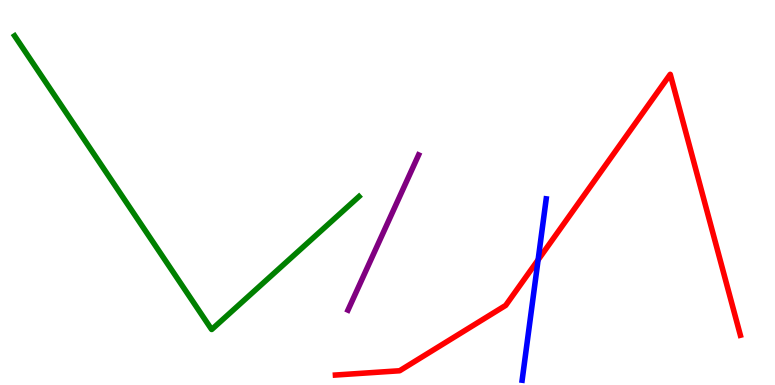[{'lines': ['blue', 'red'], 'intersections': [{'x': 6.94, 'y': 3.25}]}, {'lines': ['green', 'red'], 'intersections': []}, {'lines': ['purple', 'red'], 'intersections': []}, {'lines': ['blue', 'green'], 'intersections': []}, {'lines': ['blue', 'purple'], 'intersections': []}, {'lines': ['green', 'purple'], 'intersections': []}]